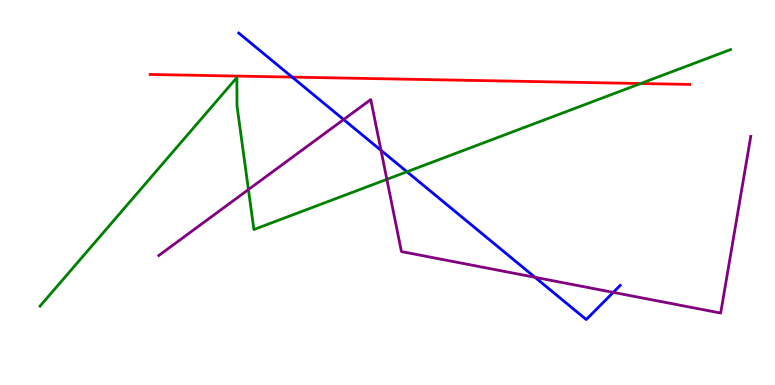[{'lines': ['blue', 'red'], 'intersections': [{'x': 3.77, 'y': 8.0}]}, {'lines': ['green', 'red'], 'intersections': [{'x': 8.27, 'y': 7.83}]}, {'lines': ['purple', 'red'], 'intersections': []}, {'lines': ['blue', 'green'], 'intersections': [{'x': 5.25, 'y': 5.54}]}, {'lines': ['blue', 'purple'], 'intersections': [{'x': 4.43, 'y': 6.9}, {'x': 4.92, 'y': 6.09}, {'x': 6.9, 'y': 2.8}, {'x': 7.91, 'y': 2.41}]}, {'lines': ['green', 'purple'], 'intersections': [{'x': 3.21, 'y': 5.08}, {'x': 4.99, 'y': 5.34}]}]